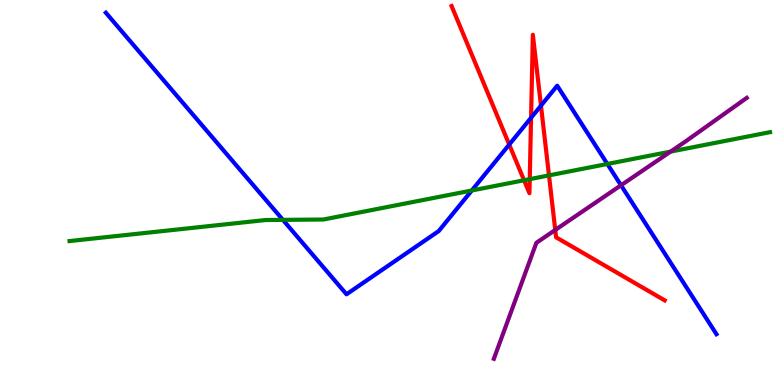[{'lines': ['blue', 'red'], 'intersections': [{'x': 6.57, 'y': 6.24}, {'x': 6.85, 'y': 6.94}, {'x': 6.98, 'y': 7.26}]}, {'lines': ['green', 'red'], 'intersections': [{'x': 6.76, 'y': 5.32}, {'x': 6.84, 'y': 5.35}, {'x': 7.08, 'y': 5.44}]}, {'lines': ['purple', 'red'], 'intersections': [{'x': 7.16, 'y': 4.03}]}, {'lines': ['blue', 'green'], 'intersections': [{'x': 3.65, 'y': 4.29}, {'x': 6.09, 'y': 5.05}, {'x': 7.84, 'y': 5.74}]}, {'lines': ['blue', 'purple'], 'intersections': [{'x': 8.01, 'y': 5.19}]}, {'lines': ['green', 'purple'], 'intersections': [{'x': 8.65, 'y': 6.06}]}]